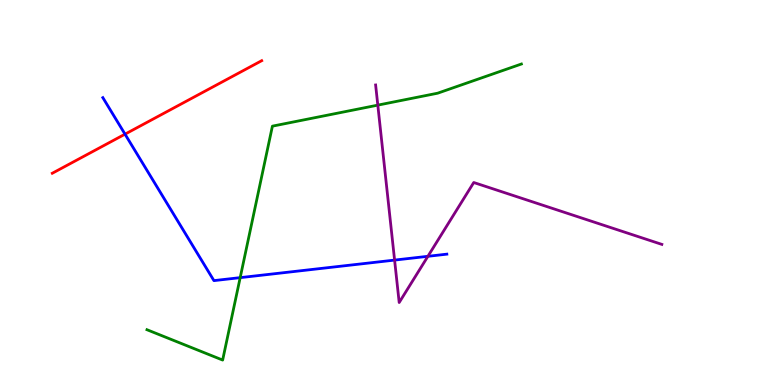[{'lines': ['blue', 'red'], 'intersections': [{'x': 1.61, 'y': 6.52}]}, {'lines': ['green', 'red'], 'intersections': []}, {'lines': ['purple', 'red'], 'intersections': []}, {'lines': ['blue', 'green'], 'intersections': [{'x': 3.1, 'y': 2.79}]}, {'lines': ['blue', 'purple'], 'intersections': [{'x': 5.09, 'y': 3.24}, {'x': 5.52, 'y': 3.34}]}, {'lines': ['green', 'purple'], 'intersections': [{'x': 4.87, 'y': 7.27}]}]